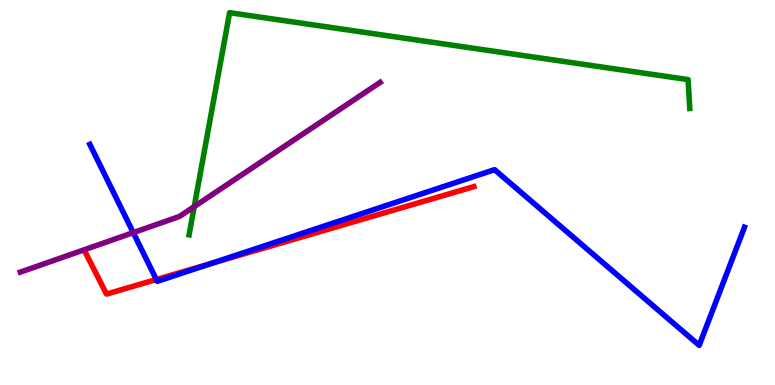[{'lines': ['blue', 'red'], 'intersections': [{'x': 2.02, 'y': 2.74}, {'x': 2.73, 'y': 3.16}]}, {'lines': ['green', 'red'], 'intersections': []}, {'lines': ['purple', 'red'], 'intersections': []}, {'lines': ['blue', 'green'], 'intersections': []}, {'lines': ['blue', 'purple'], 'intersections': [{'x': 1.72, 'y': 3.96}]}, {'lines': ['green', 'purple'], 'intersections': [{'x': 2.51, 'y': 4.63}]}]